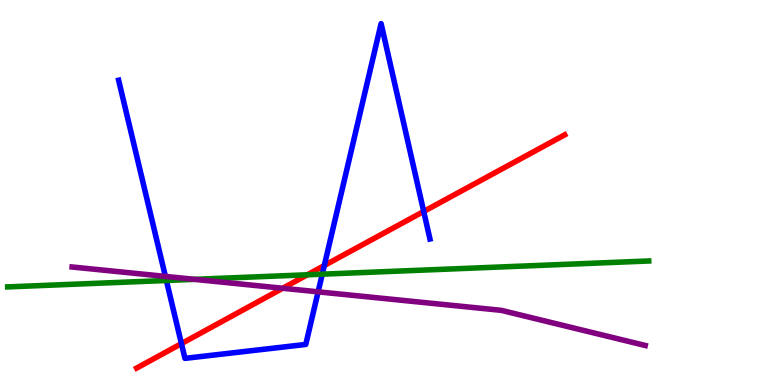[{'lines': ['blue', 'red'], 'intersections': [{'x': 2.34, 'y': 1.07}, {'x': 4.18, 'y': 3.1}, {'x': 5.47, 'y': 4.51}]}, {'lines': ['green', 'red'], 'intersections': [{'x': 3.97, 'y': 2.86}]}, {'lines': ['purple', 'red'], 'intersections': [{'x': 3.65, 'y': 2.51}]}, {'lines': ['blue', 'green'], 'intersections': [{'x': 2.15, 'y': 2.71}, {'x': 4.16, 'y': 2.88}]}, {'lines': ['blue', 'purple'], 'intersections': [{'x': 2.13, 'y': 2.82}, {'x': 4.1, 'y': 2.42}]}, {'lines': ['green', 'purple'], 'intersections': [{'x': 2.51, 'y': 2.74}]}]